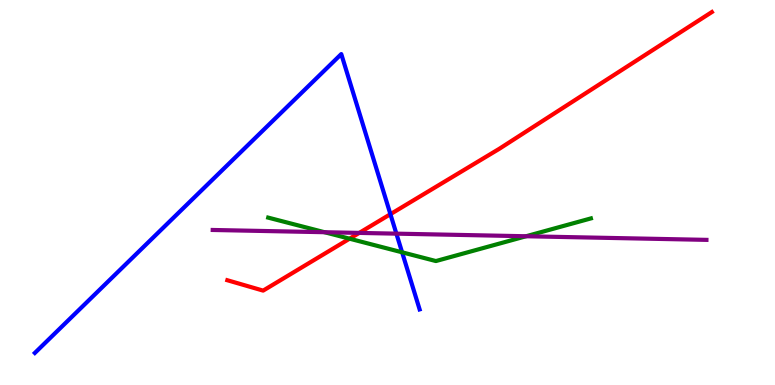[{'lines': ['blue', 'red'], 'intersections': [{'x': 5.04, 'y': 4.44}]}, {'lines': ['green', 'red'], 'intersections': [{'x': 4.51, 'y': 3.8}]}, {'lines': ['purple', 'red'], 'intersections': [{'x': 4.64, 'y': 3.95}]}, {'lines': ['blue', 'green'], 'intersections': [{'x': 5.19, 'y': 3.45}]}, {'lines': ['blue', 'purple'], 'intersections': [{'x': 5.11, 'y': 3.93}]}, {'lines': ['green', 'purple'], 'intersections': [{'x': 4.19, 'y': 3.97}, {'x': 6.79, 'y': 3.86}]}]